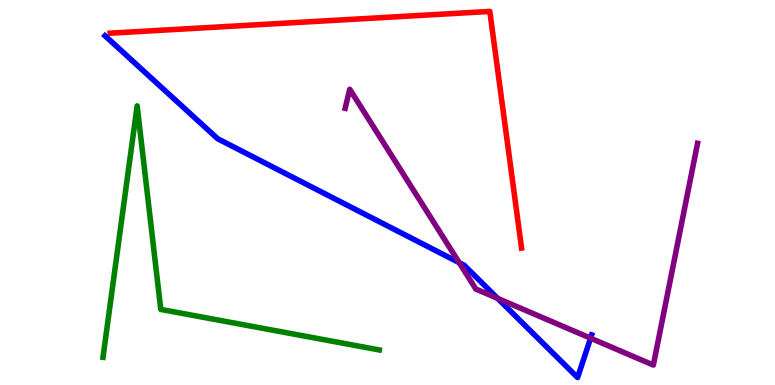[{'lines': ['blue', 'red'], 'intersections': []}, {'lines': ['green', 'red'], 'intersections': []}, {'lines': ['purple', 'red'], 'intersections': []}, {'lines': ['blue', 'green'], 'intersections': []}, {'lines': ['blue', 'purple'], 'intersections': [{'x': 5.93, 'y': 3.18}, {'x': 6.42, 'y': 2.25}, {'x': 7.62, 'y': 1.22}]}, {'lines': ['green', 'purple'], 'intersections': []}]